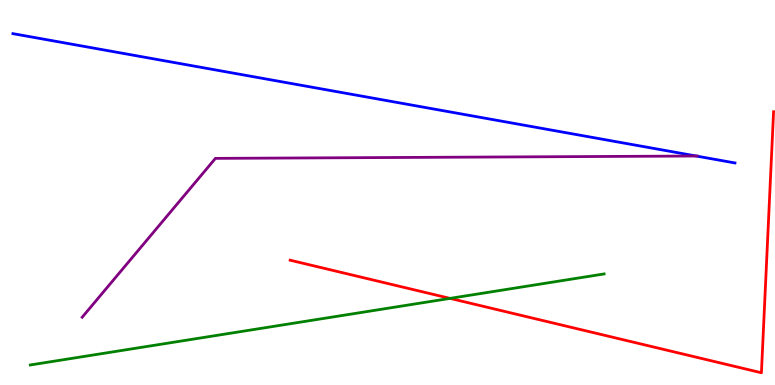[{'lines': ['blue', 'red'], 'intersections': []}, {'lines': ['green', 'red'], 'intersections': [{'x': 5.81, 'y': 2.25}]}, {'lines': ['purple', 'red'], 'intersections': []}, {'lines': ['blue', 'green'], 'intersections': []}, {'lines': ['blue', 'purple'], 'intersections': [{'x': 8.98, 'y': 5.95}]}, {'lines': ['green', 'purple'], 'intersections': []}]